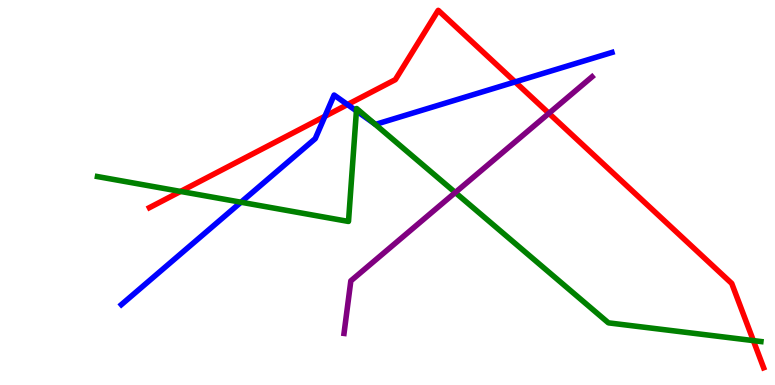[{'lines': ['blue', 'red'], 'intersections': [{'x': 4.19, 'y': 6.98}, {'x': 4.48, 'y': 7.28}, {'x': 6.65, 'y': 7.87}]}, {'lines': ['green', 'red'], 'intersections': [{'x': 2.33, 'y': 5.03}, {'x': 9.72, 'y': 1.15}]}, {'lines': ['purple', 'red'], 'intersections': [{'x': 7.08, 'y': 7.06}]}, {'lines': ['blue', 'green'], 'intersections': [{'x': 3.11, 'y': 4.75}, {'x': 4.6, 'y': 7.12}, {'x': 4.83, 'y': 6.79}]}, {'lines': ['blue', 'purple'], 'intersections': []}, {'lines': ['green', 'purple'], 'intersections': [{'x': 5.87, 'y': 5.0}]}]